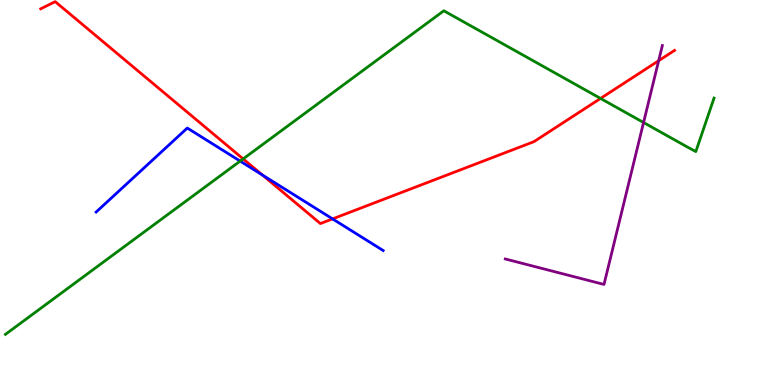[{'lines': ['blue', 'red'], 'intersections': [{'x': 3.39, 'y': 5.45}, {'x': 4.29, 'y': 4.31}]}, {'lines': ['green', 'red'], 'intersections': [{'x': 3.14, 'y': 5.87}, {'x': 7.75, 'y': 7.44}]}, {'lines': ['purple', 'red'], 'intersections': [{'x': 8.5, 'y': 8.42}]}, {'lines': ['blue', 'green'], 'intersections': [{'x': 3.1, 'y': 5.82}]}, {'lines': ['blue', 'purple'], 'intersections': []}, {'lines': ['green', 'purple'], 'intersections': [{'x': 8.3, 'y': 6.82}]}]